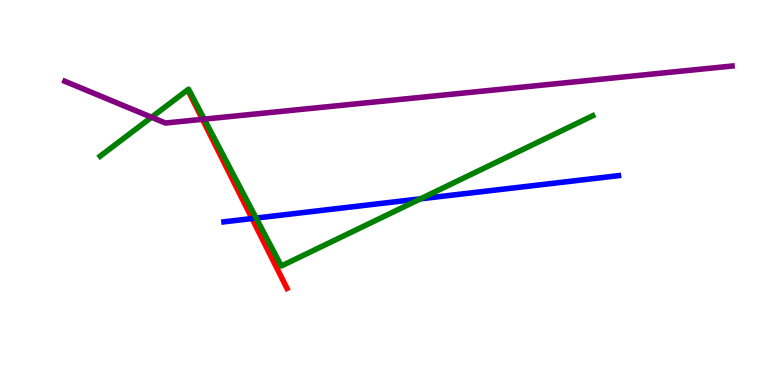[{'lines': ['blue', 'red'], 'intersections': [{'x': 3.25, 'y': 4.32}]}, {'lines': ['green', 'red'], 'intersections': []}, {'lines': ['purple', 'red'], 'intersections': [{'x': 2.61, 'y': 6.9}]}, {'lines': ['blue', 'green'], 'intersections': [{'x': 3.3, 'y': 4.34}, {'x': 5.43, 'y': 4.84}]}, {'lines': ['blue', 'purple'], 'intersections': []}, {'lines': ['green', 'purple'], 'intersections': [{'x': 1.96, 'y': 6.95}, {'x': 2.64, 'y': 6.91}]}]